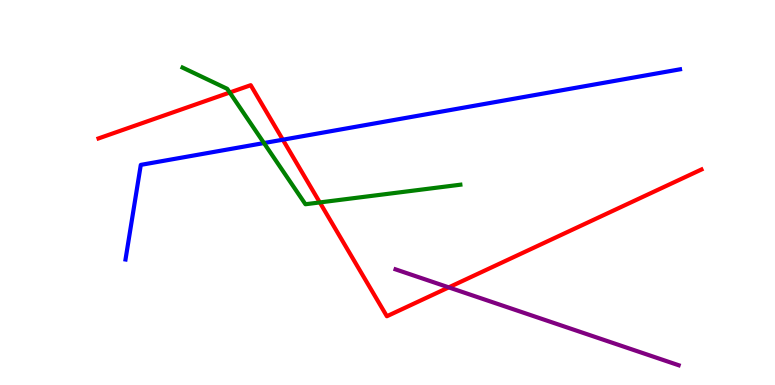[{'lines': ['blue', 'red'], 'intersections': [{'x': 3.65, 'y': 6.37}]}, {'lines': ['green', 'red'], 'intersections': [{'x': 2.96, 'y': 7.6}, {'x': 4.13, 'y': 4.74}]}, {'lines': ['purple', 'red'], 'intersections': [{'x': 5.79, 'y': 2.54}]}, {'lines': ['blue', 'green'], 'intersections': [{'x': 3.41, 'y': 6.28}]}, {'lines': ['blue', 'purple'], 'intersections': []}, {'lines': ['green', 'purple'], 'intersections': []}]